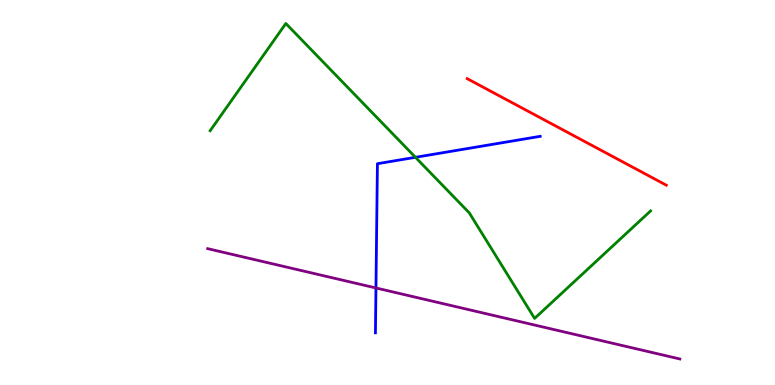[{'lines': ['blue', 'red'], 'intersections': []}, {'lines': ['green', 'red'], 'intersections': []}, {'lines': ['purple', 'red'], 'intersections': []}, {'lines': ['blue', 'green'], 'intersections': [{'x': 5.36, 'y': 5.91}]}, {'lines': ['blue', 'purple'], 'intersections': [{'x': 4.85, 'y': 2.52}]}, {'lines': ['green', 'purple'], 'intersections': []}]